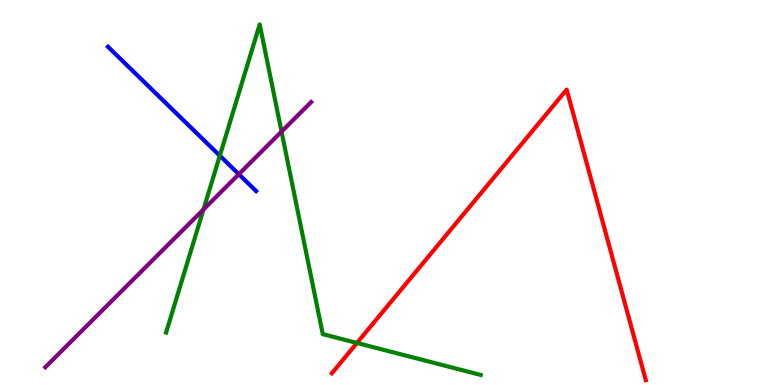[{'lines': ['blue', 'red'], 'intersections': []}, {'lines': ['green', 'red'], 'intersections': [{'x': 4.61, 'y': 1.09}]}, {'lines': ['purple', 'red'], 'intersections': []}, {'lines': ['blue', 'green'], 'intersections': [{'x': 2.84, 'y': 5.96}]}, {'lines': ['blue', 'purple'], 'intersections': [{'x': 3.08, 'y': 5.48}]}, {'lines': ['green', 'purple'], 'intersections': [{'x': 2.63, 'y': 4.56}, {'x': 3.63, 'y': 6.58}]}]